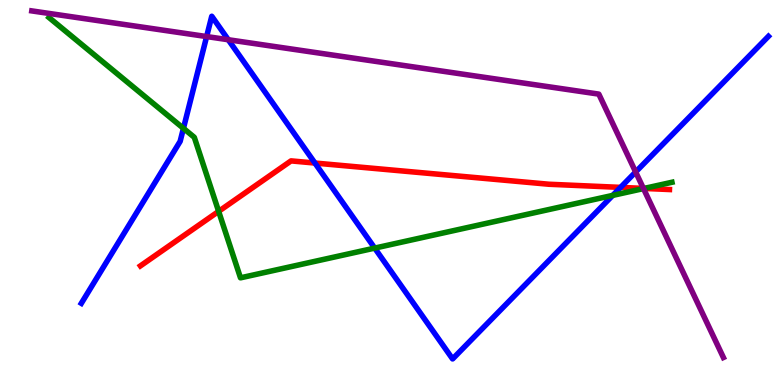[{'lines': ['blue', 'red'], 'intersections': [{'x': 4.06, 'y': 5.77}, {'x': 8.01, 'y': 5.13}]}, {'lines': ['green', 'red'], 'intersections': [{'x': 2.82, 'y': 4.51}, {'x': 8.31, 'y': 5.11}]}, {'lines': ['purple', 'red'], 'intersections': [{'x': 8.3, 'y': 5.11}]}, {'lines': ['blue', 'green'], 'intersections': [{'x': 2.37, 'y': 6.67}, {'x': 4.83, 'y': 3.56}, {'x': 7.91, 'y': 4.92}]}, {'lines': ['blue', 'purple'], 'intersections': [{'x': 2.67, 'y': 9.05}, {'x': 2.95, 'y': 8.97}, {'x': 8.2, 'y': 5.53}]}, {'lines': ['green', 'purple'], 'intersections': [{'x': 8.3, 'y': 5.1}]}]